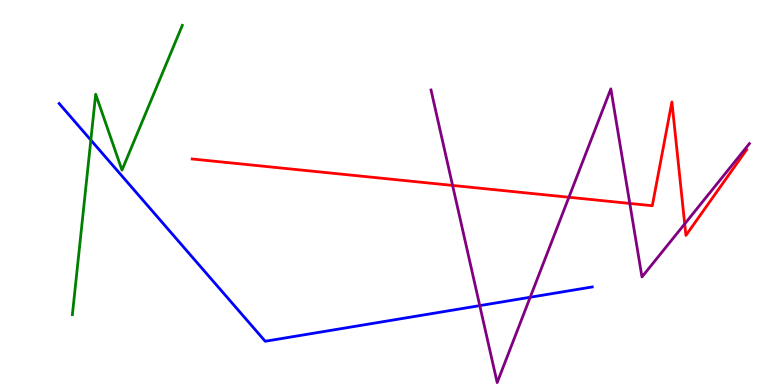[{'lines': ['blue', 'red'], 'intersections': []}, {'lines': ['green', 'red'], 'intersections': []}, {'lines': ['purple', 'red'], 'intersections': [{'x': 5.84, 'y': 5.18}, {'x': 7.34, 'y': 4.88}, {'x': 8.13, 'y': 4.72}, {'x': 8.83, 'y': 4.18}]}, {'lines': ['blue', 'green'], 'intersections': [{'x': 1.17, 'y': 6.36}]}, {'lines': ['blue', 'purple'], 'intersections': [{'x': 6.19, 'y': 2.06}, {'x': 6.84, 'y': 2.28}]}, {'lines': ['green', 'purple'], 'intersections': []}]